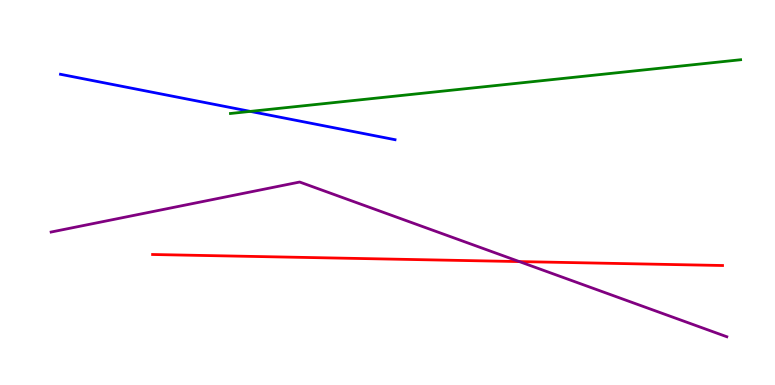[{'lines': ['blue', 'red'], 'intersections': []}, {'lines': ['green', 'red'], 'intersections': []}, {'lines': ['purple', 'red'], 'intersections': [{'x': 6.7, 'y': 3.21}]}, {'lines': ['blue', 'green'], 'intersections': [{'x': 3.23, 'y': 7.11}]}, {'lines': ['blue', 'purple'], 'intersections': []}, {'lines': ['green', 'purple'], 'intersections': []}]